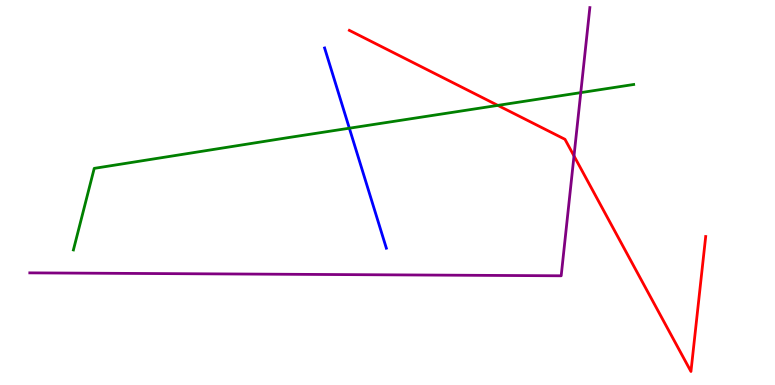[{'lines': ['blue', 'red'], 'intersections': []}, {'lines': ['green', 'red'], 'intersections': [{'x': 6.42, 'y': 7.26}]}, {'lines': ['purple', 'red'], 'intersections': [{'x': 7.41, 'y': 5.95}]}, {'lines': ['blue', 'green'], 'intersections': [{'x': 4.51, 'y': 6.67}]}, {'lines': ['blue', 'purple'], 'intersections': []}, {'lines': ['green', 'purple'], 'intersections': [{'x': 7.49, 'y': 7.59}]}]